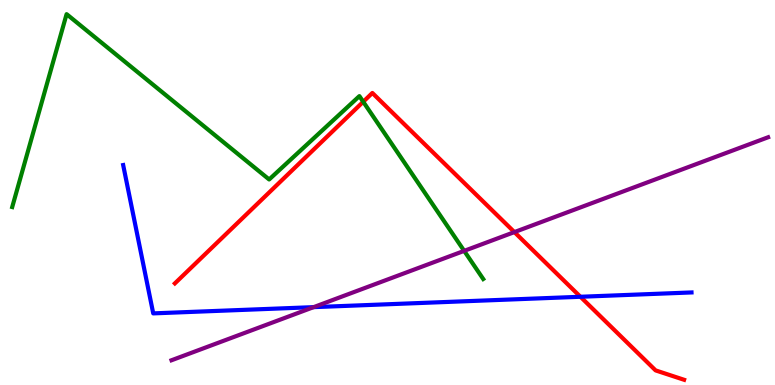[{'lines': ['blue', 'red'], 'intersections': [{'x': 7.49, 'y': 2.29}]}, {'lines': ['green', 'red'], 'intersections': [{'x': 4.69, 'y': 7.36}]}, {'lines': ['purple', 'red'], 'intersections': [{'x': 6.64, 'y': 3.97}]}, {'lines': ['blue', 'green'], 'intersections': []}, {'lines': ['blue', 'purple'], 'intersections': [{'x': 4.05, 'y': 2.02}]}, {'lines': ['green', 'purple'], 'intersections': [{'x': 5.99, 'y': 3.48}]}]